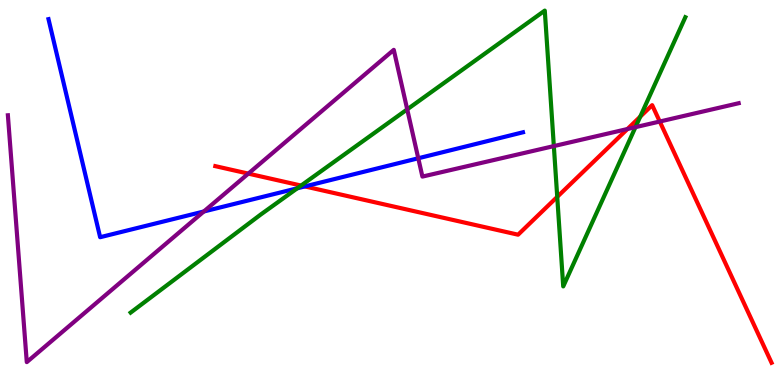[{'lines': ['blue', 'red'], 'intersections': [{'x': 3.93, 'y': 5.16}]}, {'lines': ['green', 'red'], 'intersections': [{'x': 3.88, 'y': 5.18}, {'x': 7.19, 'y': 4.89}, {'x': 8.26, 'y': 6.97}]}, {'lines': ['purple', 'red'], 'intersections': [{'x': 3.2, 'y': 5.49}, {'x': 8.1, 'y': 6.65}, {'x': 8.51, 'y': 6.84}]}, {'lines': ['blue', 'green'], 'intersections': [{'x': 3.84, 'y': 5.11}]}, {'lines': ['blue', 'purple'], 'intersections': [{'x': 2.63, 'y': 4.51}, {'x': 5.4, 'y': 5.89}]}, {'lines': ['green', 'purple'], 'intersections': [{'x': 5.25, 'y': 7.16}, {'x': 7.15, 'y': 6.21}, {'x': 8.2, 'y': 6.7}]}]